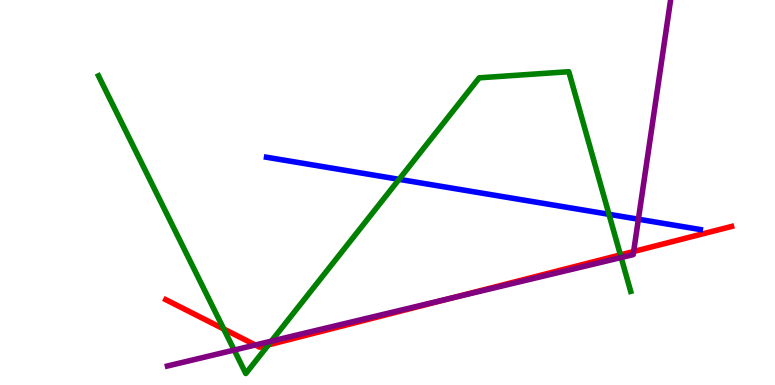[{'lines': ['blue', 'red'], 'intersections': []}, {'lines': ['green', 'red'], 'intersections': [{'x': 2.89, 'y': 1.45}, {'x': 3.46, 'y': 1.04}, {'x': 8.01, 'y': 3.38}]}, {'lines': ['purple', 'red'], 'intersections': [{'x': 3.29, 'y': 1.04}, {'x': 5.82, 'y': 2.25}, {'x': 8.18, 'y': 3.47}]}, {'lines': ['blue', 'green'], 'intersections': [{'x': 5.15, 'y': 5.34}, {'x': 7.86, 'y': 4.43}]}, {'lines': ['blue', 'purple'], 'intersections': [{'x': 8.24, 'y': 4.31}]}, {'lines': ['green', 'purple'], 'intersections': [{'x': 3.02, 'y': 0.908}, {'x': 3.5, 'y': 1.14}, {'x': 8.01, 'y': 3.31}]}]